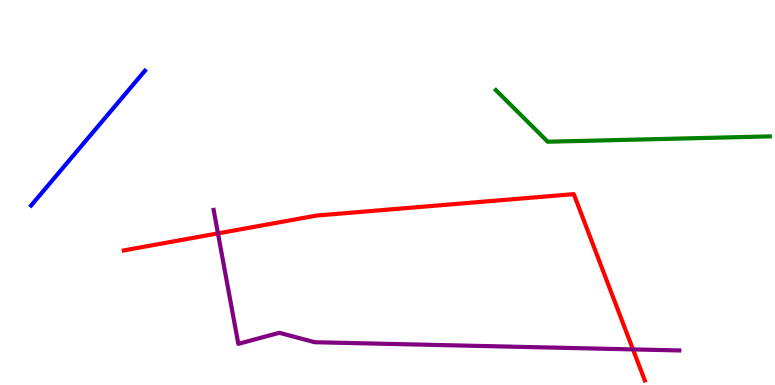[{'lines': ['blue', 'red'], 'intersections': []}, {'lines': ['green', 'red'], 'intersections': []}, {'lines': ['purple', 'red'], 'intersections': [{'x': 2.81, 'y': 3.94}, {'x': 8.17, 'y': 0.925}]}, {'lines': ['blue', 'green'], 'intersections': []}, {'lines': ['blue', 'purple'], 'intersections': []}, {'lines': ['green', 'purple'], 'intersections': []}]